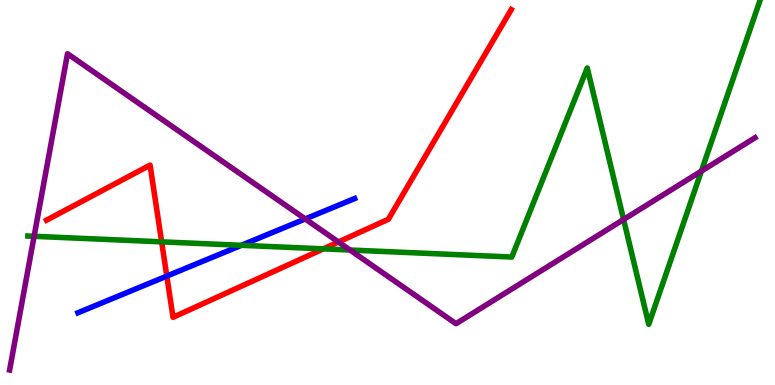[{'lines': ['blue', 'red'], 'intersections': [{'x': 2.15, 'y': 2.83}]}, {'lines': ['green', 'red'], 'intersections': [{'x': 2.09, 'y': 3.72}, {'x': 4.17, 'y': 3.54}]}, {'lines': ['purple', 'red'], 'intersections': [{'x': 4.37, 'y': 3.71}]}, {'lines': ['blue', 'green'], 'intersections': [{'x': 3.11, 'y': 3.63}]}, {'lines': ['blue', 'purple'], 'intersections': [{'x': 3.94, 'y': 4.31}]}, {'lines': ['green', 'purple'], 'intersections': [{'x': 0.44, 'y': 3.86}, {'x': 4.52, 'y': 3.51}, {'x': 8.05, 'y': 4.3}, {'x': 9.05, 'y': 5.56}]}]